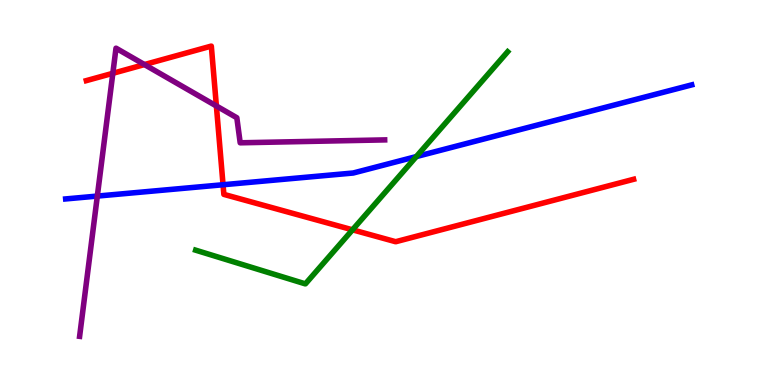[{'lines': ['blue', 'red'], 'intersections': [{'x': 2.88, 'y': 5.2}]}, {'lines': ['green', 'red'], 'intersections': [{'x': 4.55, 'y': 4.03}]}, {'lines': ['purple', 'red'], 'intersections': [{'x': 1.46, 'y': 8.1}, {'x': 1.86, 'y': 8.32}, {'x': 2.79, 'y': 7.25}]}, {'lines': ['blue', 'green'], 'intersections': [{'x': 5.37, 'y': 5.93}]}, {'lines': ['blue', 'purple'], 'intersections': [{'x': 1.26, 'y': 4.91}]}, {'lines': ['green', 'purple'], 'intersections': []}]